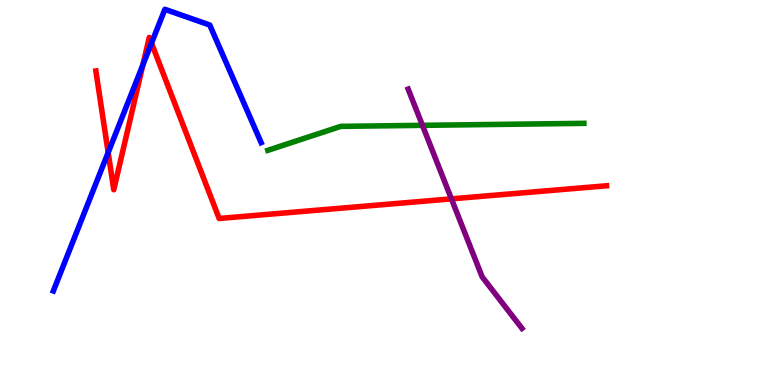[{'lines': ['blue', 'red'], 'intersections': [{'x': 1.4, 'y': 6.04}, {'x': 1.84, 'y': 8.31}, {'x': 1.95, 'y': 8.88}]}, {'lines': ['green', 'red'], 'intersections': []}, {'lines': ['purple', 'red'], 'intersections': [{'x': 5.82, 'y': 4.83}]}, {'lines': ['blue', 'green'], 'intersections': []}, {'lines': ['blue', 'purple'], 'intersections': []}, {'lines': ['green', 'purple'], 'intersections': [{'x': 5.45, 'y': 6.74}]}]